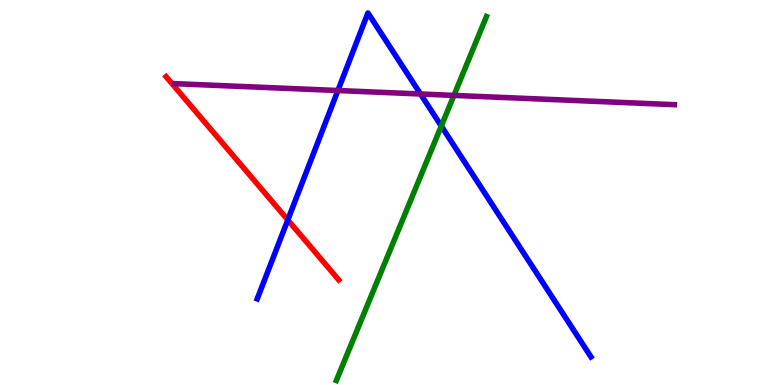[{'lines': ['blue', 'red'], 'intersections': [{'x': 3.71, 'y': 4.29}]}, {'lines': ['green', 'red'], 'intersections': []}, {'lines': ['purple', 'red'], 'intersections': []}, {'lines': ['blue', 'green'], 'intersections': [{'x': 5.69, 'y': 6.73}]}, {'lines': ['blue', 'purple'], 'intersections': [{'x': 4.36, 'y': 7.65}, {'x': 5.43, 'y': 7.56}]}, {'lines': ['green', 'purple'], 'intersections': [{'x': 5.86, 'y': 7.52}]}]